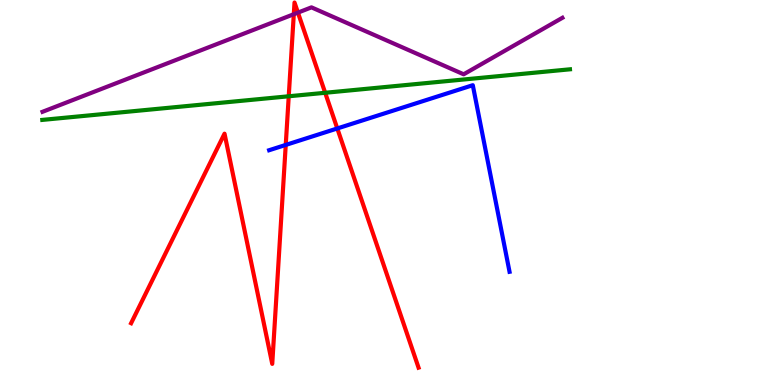[{'lines': ['blue', 'red'], 'intersections': [{'x': 3.69, 'y': 6.24}, {'x': 4.35, 'y': 6.66}]}, {'lines': ['green', 'red'], 'intersections': [{'x': 3.73, 'y': 7.5}, {'x': 4.2, 'y': 7.59}]}, {'lines': ['purple', 'red'], 'intersections': [{'x': 3.79, 'y': 9.63}, {'x': 3.84, 'y': 9.67}]}, {'lines': ['blue', 'green'], 'intersections': []}, {'lines': ['blue', 'purple'], 'intersections': []}, {'lines': ['green', 'purple'], 'intersections': []}]